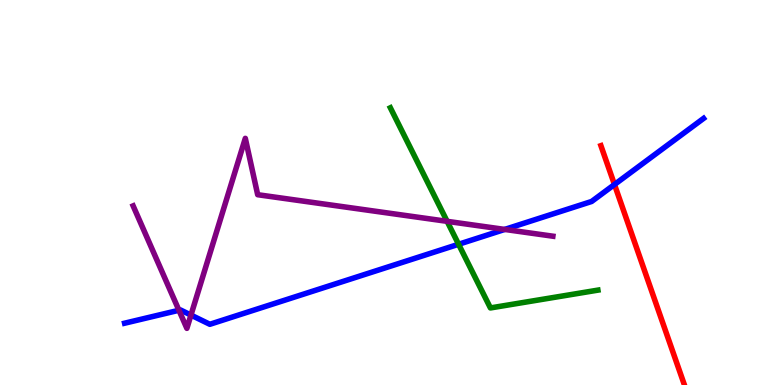[{'lines': ['blue', 'red'], 'intersections': [{'x': 7.93, 'y': 5.21}]}, {'lines': ['green', 'red'], 'intersections': []}, {'lines': ['purple', 'red'], 'intersections': []}, {'lines': ['blue', 'green'], 'intersections': [{'x': 5.92, 'y': 3.66}]}, {'lines': ['blue', 'purple'], 'intersections': [{'x': 2.31, 'y': 1.94}, {'x': 2.46, 'y': 1.82}, {'x': 6.51, 'y': 4.04}]}, {'lines': ['green', 'purple'], 'intersections': [{'x': 5.77, 'y': 4.25}]}]